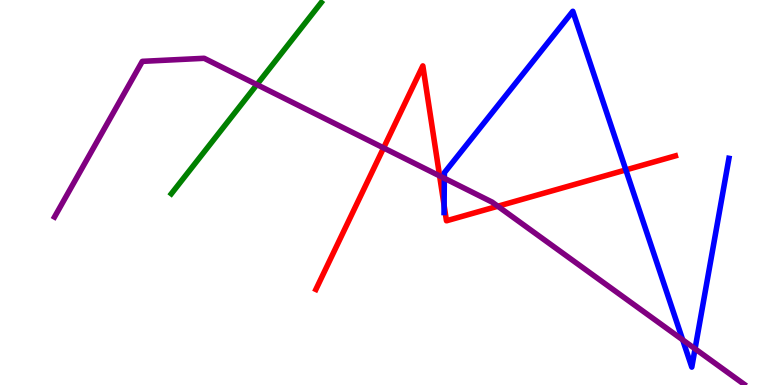[{'lines': ['blue', 'red'], 'intersections': [{'x': 5.73, 'y': 4.67}, {'x': 8.08, 'y': 5.59}]}, {'lines': ['green', 'red'], 'intersections': []}, {'lines': ['purple', 'red'], 'intersections': [{'x': 4.95, 'y': 6.16}, {'x': 5.67, 'y': 5.43}, {'x': 6.42, 'y': 4.64}]}, {'lines': ['blue', 'green'], 'intersections': []}, {'lines': ['blue', 'purple'], 'intersections': [{'x': 5.73, 'y': 5.37}, {'x': 8.81, 'y': 1.17}, {'x': 8.97, 'y': 0.94}]}, {'lines': ['green', 'purple'], 'intersections': [{'x': 3.31, 'y': 7.8}]}]